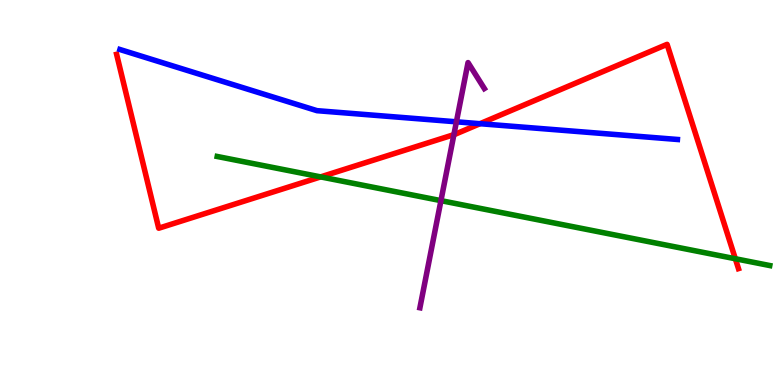[{'lines': ['blue', 'red'], 'intersections': [{'x': 6.19, 'y': 6.79}]}, {'lines': ['green', 'red'], 'intersections': [{'x': 4.14, 'y': 5.41}, {'x': 9.49, 'y': 3.28}]}, {'lines': ['purple', 'red'], 'intersections': [{'x': 5.86, 'y': 6.5}]}, {'lines': ['blue', 'green'], 'intersections': []}, {'lines': ['blue', 'purple'], 'intersections': [{'x': 5.89, 'y': 6.84}]}, {'lines': ['green', 'purple'], 'intersections': [{'x': 5.69, 'y': 4.79}]}]